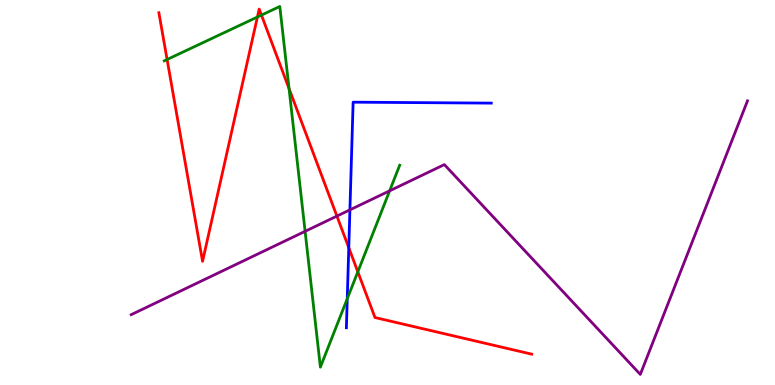[{'lines': ['blue', 'red'], 'intersections': [{'x': 4.5, 'y': 3.57}]}, {'lines': ['green', 'red'], 'intersections': [{'x': 2.16, 'y': 8.45}, {'x': 3.32, 'y': 9.56}, {'x': 3.37, 'y': 9.61}, {'x': 3.73, 'y': 7.7}, {'x': 4.62, 'y': 2.94}]}, {'lines': ['purple', 'red'], 'intersections': [{'x': 4.35, 'y': 4.39}]}, {'lines': ['blue', 'green'], 'intersections': [{'x': 4.48, 'y': 2.24}]}, {'lines': ['blue', 'purple'], 'intersections': [{'x': 4.51, 'y': 4.55}]}, {'lines': ['green', 'purple'], 'intersections': [{'x': 3.94, 'y': 3.99}, {'x': 5.03, 'y': 5.04}]}]